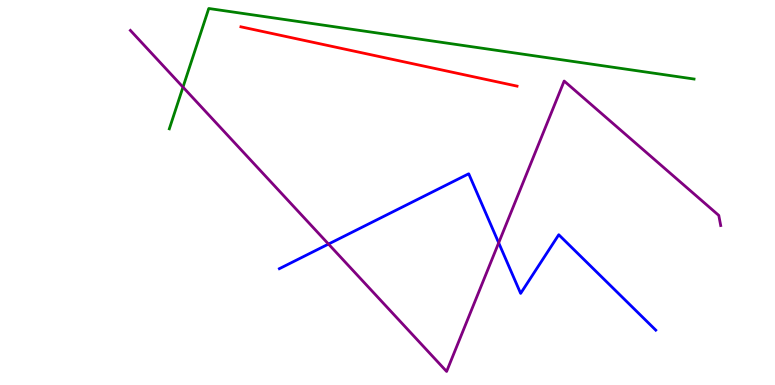[{'lines': ['blue', 'red'], 'intersections': []}, {'lines': ['green', 'red'], 'intersections': []}, {'lines': ['purple', 'red'], 'intersections': []}, {'lines': ['blue', 'green'], 'intersections': []}, {'lines': ['blue', 'purple'], 'intersections': [{'x': 4.24, 'y': 3.66}, {'x': 6.43, 'y': 3.69}]}, {'lines': ['green', 'purple'], 'intersections': [{'x': 2.36, 'y': 7.74}]}]